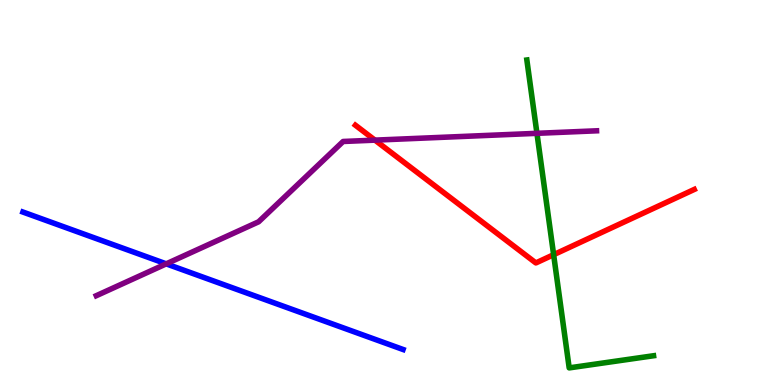[{'lines': ['blue', 'red'], 'intersections': []}, {'lines': ['green', 'red'], 'intersections': [{'x': 7.14, 'y': 3.38}]}, {'lines': ['purple', 'red'], 'intersections': [{'x': 4.84, 'y': 6.36}]}, {'lines': ['blue', 'green'], 'intersections': []}, {'lines': ['blue', 'purple'], 'intersections': [{'x': 2.14, 'y': 3.15}]}, {'lines': ['green', 'purple'], 'intersections': [{'x': 6.93, 'y': 6.54}]}]